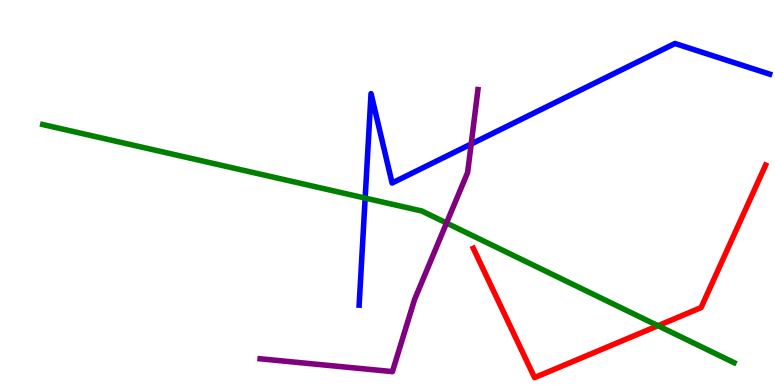[{'lines': ['blue', 'red'], 'intersections': []}, {'lines': ['green', 'red'], 'intersections': [{'x': 8.49, 'y': 1.54}]}, {'lines': ['purple', 'red'], 'intersections': []}, {'lines': ['blue', 'green'], 'intersections': [{'x': 4.71, 'y': 4.86}]}, {'lines': ['blue', 'purple'], 'intersections': [{'x': 6.08, 'y': 6.26}]}, {'lines': ['green', 'purple'], 'intersections': [{'x': 5.76, 'y': 4.21}]}]